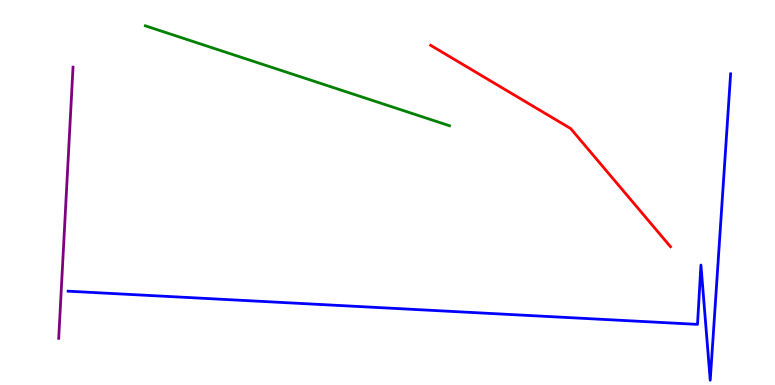[{'lines': ['blue', 'red'], 'intersections': []}, {'lines': ['green', 'red'], 'intersections': []}, {'lines': ['purple', 'red'], 'intersections': []}, {'lines': ['blue', 'green'], 'intersections': []}, {'lines': ['blue', 'purple'], 'intersections': []}, {'lines': ['green', 'purple'], 'intersections': []}]